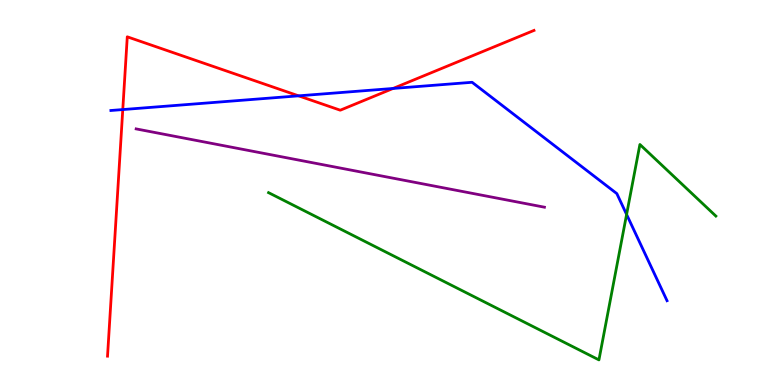[{'lines': ['blue', 'red'], 'intersections': [{'x': 1.58, 'y': 7.15}, {'x': 3.85, 'y': 7.51}, {'x': 5.07, 'y': 7.7}]}, {'lines': ['green', 'red'], 'intersections': []}, {'lines': ['purple', 'red'], 'intersections': []}, {'lines': ['blue', 'green'], 'intersections': [{'x': 8.09, 'y': 4.43}]}, {'lines': ['blue', 'purple'], 'intersections': []}, {'lines': ['green', 'purple'], 'intersections': []}]